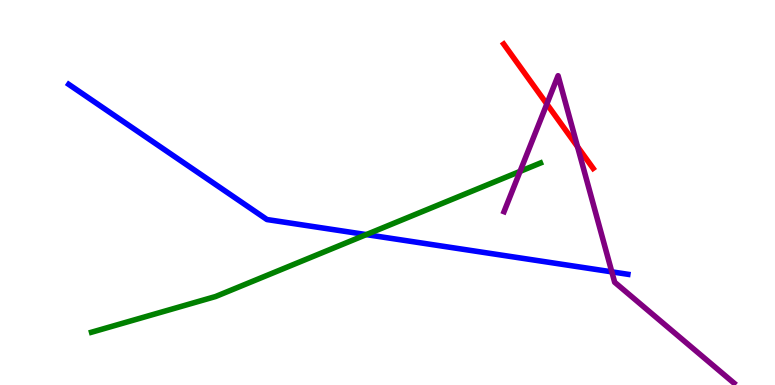[{'lines': ['blue', 'red'], 'intersections': []}, {'lines': ['green', 'red'], 'intersections': []}, {'lines': ['purple', 'red'], 'intersections': [{'x': 7.06, 'y': 7.3}, {'x': 7.45, 'y': 6.19}]}, {'lines': ['blue', 'green'], 'intersections': [{'x': 4.73, 'y': 3.91}]}, {'lines': ['blue', 'purple'], 'intersections': [{'x': 7.89, 'y': 2.94}]}, {'lines': ['green', 'purple'], 'intersections': [{'x': 6.71, 'y': 5.55}]}]